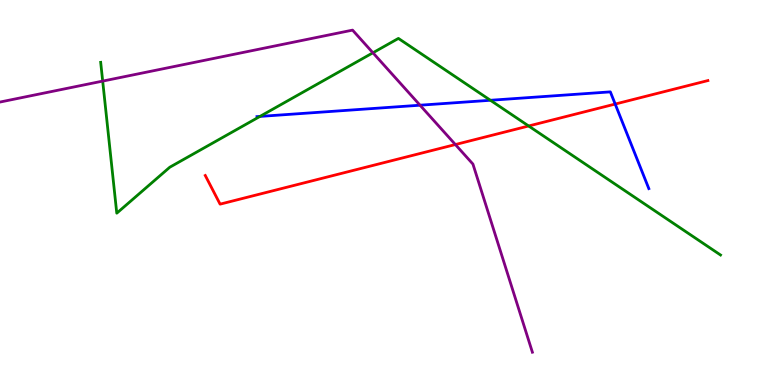[{'lines': ['blue', 'red'], 'intersections': [{'x': 7.94, 'y': 7.3}]}, {'lines': ['green', 'red'], 'intersections': [{'x': 6.82, 'y': 6.73}]}, {'lines': ['purple', 'red'], 'intersections': [{'x': 5.88, 'y': 6.25}]}, {'lines': ['blue', 'green'], 'intersections': [{'x': 3.35, 'y': 6.98}, {'x': 6.33, 'y': 7.4}]}, {'lines': ['blue', 'purple'], 'intersections': [{'x': 5.42, 'y': 7.27}]}, {'lines': ['green', 'purple'], 'intersections': [{'x': 1.32, 'y': 7.89}, {'x': 4.81, 'y': 8.63}]}]